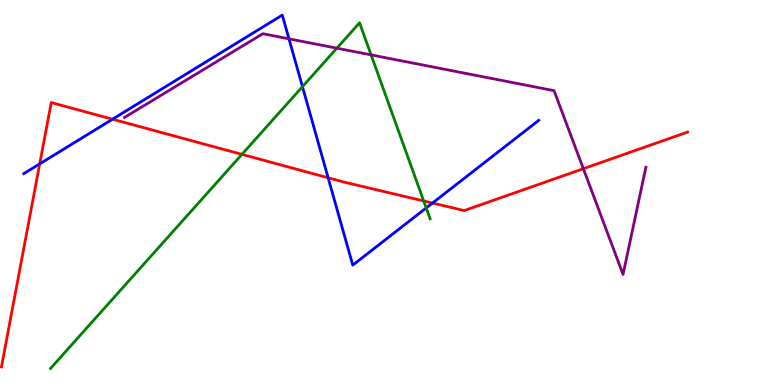[{'lines': ['blue', 'red'], 'intersections': [{'x': 0.512, 'y': 5.74}, {'x': 1.45, 'y': 6.9}, {'x': 4.23, 'y': 5.38}, {'x': 5.58, 'y': 4.73}]}, {'lines': ['green', 'red'], 'intersections': [{'x': 3.12, 'y': 5.99}, {'x': 5.47, 'y': 4.78}]}, {'lines': ['purple', 'red'], 'intersections': [{'x': 7.53, 'y': 5.62}]}, {'lines': ['blue', 'green'], 'intersections': [{'x': 3.9, 'y': 7.75}, {'x': 5.5, 'y': 4.6}]}, {'lines': ['blue', 'purple'], 'intersections': [{'x': 3.73, 'y': 8.99}]}, {'lines': ['green', 'purple'], 'intersections': [{'x': 4.35, 'y': 8.75}, {'x': 4.79, 'y': 8.57}]}]